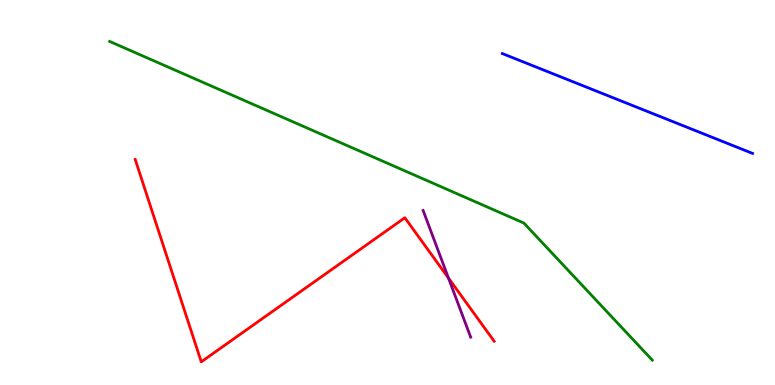[{'lines': ['blue', 'red'], 'intersections': []}, {'lines': ['green', 'red'], 'intersections': []}, {'lines': ['purple', 'red'], 'intersections': [{'x': 5.79, 'y': 2.78}]}, {'lines': ['blue', 'green'], 'intersections': []}, {'lines': ['blue', 'purple'], 'intersections': []}, {'lines': ['green', 'purple'], 'intersections': []}]